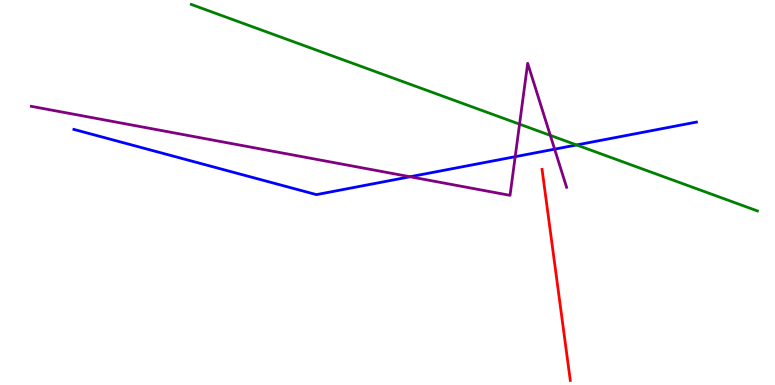[{'lines': ['blue', 'red'], 'intersections': []}, {'lines': ['green', 'red'], 'intersections': []}, {'lines': ['purple', 'red'], 'intersections': []}, {'lines': ['blue', 'green'], 'intersections': [{'x': 7.44, 'y': 6.23}]}, {'lines': ['blue', 'purple'], 'intersections': [{'x': 5.29, 'y': 5.41}, {'x': 6.65, 'y': 5.93}, {'x': 7.16, 'y': 6.13}]}, {'lines': ['green', 'purple'], 'intersections': [{'x': 6.7, 'y': 6.78}, {'x': 7.1, 'y': 6.48}]}]